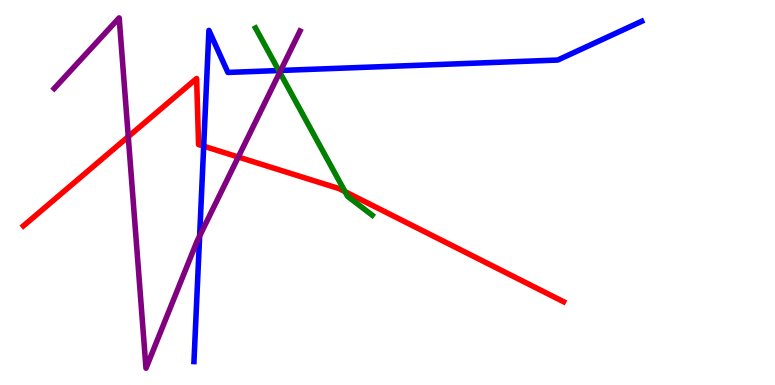[{'lines': ['blue', 'red'], 'intersections': [{'x': 2.63, 'y': 6.2}]}, {'lines': ['green', 'red'], 'intersections': [{'x': 4.45, 'y': 5.02}]}, {'lines': ['purple', 'red'], 'intersections': [{'x': 1.66, 'y': 6.45}, {'x': 3.07, 'y': 5.92}]}, {'lines': ['blue', 'green'], 'intersections': [{'x': 3.6, 'y': 8.17}]}, {'lines': ['blue', 'purple'], 'intersections': [{'x': 2.58, 'y': 3.87}, {'x': 3.62, 'y': 8.17}]}, {'lines': ['green', 'purple'], 'intersections': [{'x': 3.61, 'y': 8.12}]}]